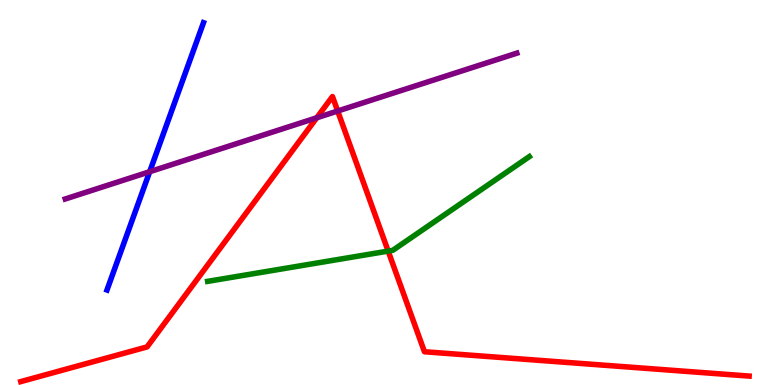[{'lines': ['blue', 'red'], 'intersections': []}, {'lines': ['green', 'red'], 'intersections': [{'x': 5.01, 'y': 3.48}]}, {'lines': ['purple', 'red'], 'intersections': [{'x': 4.09, 'y': 6.94}, {'x': 4.36, 'y': 7.12}]}, {'lines': ['blue', 'green'], 'intersections': []}, {'lines': ['blue', 'purple'], 'intersections': [{'x': 1.93, 'y': 5.54}]}, {'lines': ['green', 'purple'], 'intersections': []}]